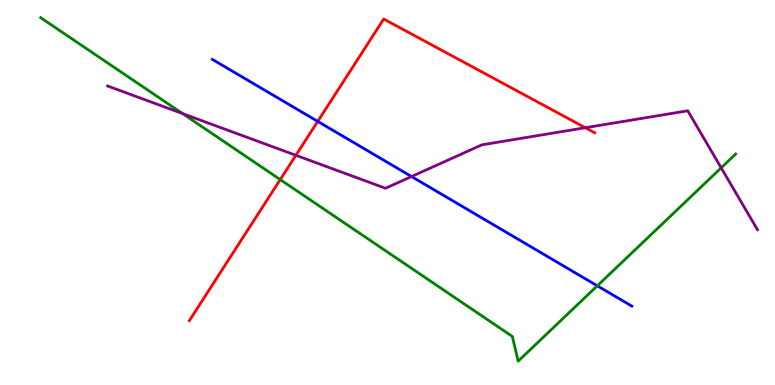[{'lines': ['blue', 'red'], 'intersections': [{'x': 4.1, 'y': 6.85}]}, {'lines': ['green', 'red'], 'intersections': [{'x': 3.62, 'y': 5.34}]}, {'lines': ['purple', 'red'], 'intersections': [{'x': 3.82, 'y': 5.97}, {'x': 7.55, 'y': 6.68}]}, {'lines': ['blue', 'green'], 'intersections': [{'x': 7.71, 'y': 2.58}]}, {'lines': ['blue', 'purple'], 'intersections': [{'x': 5.31, 'y': 5.41}]}, {'lines': ['green', 'purple'], 'intersections': [{'x': 2.36, 'y': 7.05}, {'x': 9.31, 'y': 5.64}]}]